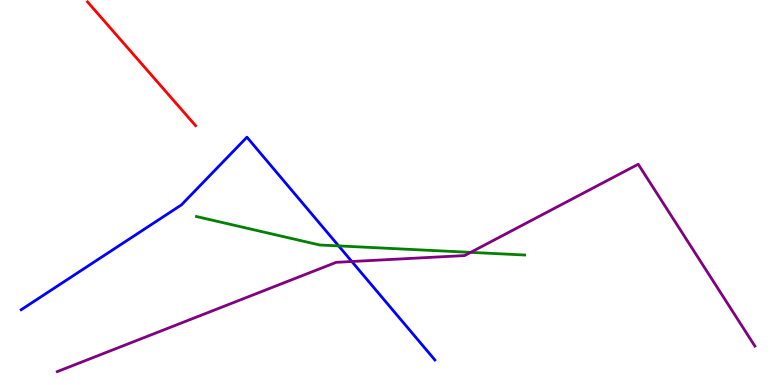[{'lines': ['blue', 'red'], 'intersections': []}, {'lines': ['green', 'red'], 'intersections': []}, {'lines': ['purple', 'red'], 'intersections': []}, {'lines': ['blue', 'green'], 'intersections': [{'x': 4.37, 'y': 3.61}]}, {'lines': ['blue', 'purple'], 'intersections': [{'x': 4.54, 'y': 3.21}]}, {'lines': ['green', 'purple'], 'intersections': [{'x': 6.07, 'y': 3.45}]}]